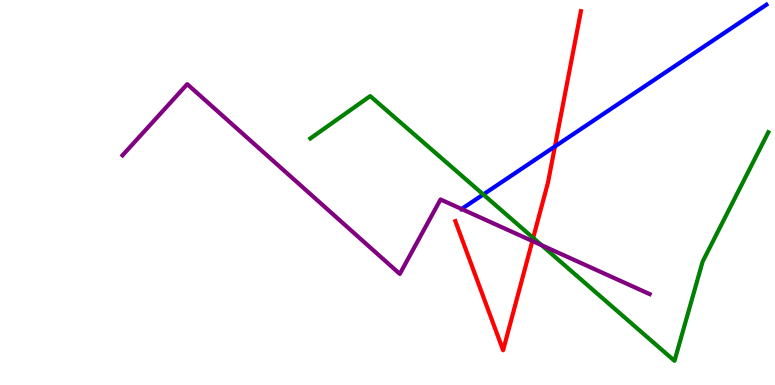[{'lines': ['blue', 'red'], 'intersections': [{'x': 7.16, 'y': 6.2}]}, {'lines': ['green', 'red'], 'intersections': [{'x': 6.88, 'y': 3.82}]}, {'lines': ['purple', 'red'], 'intersections': [{'x': 6.87, 'y': 3.74}]}, {'lines': ['blue', 'green'], 'intersections': [{'x': 6.24, 'y': 4.95}]}, {'lines': ['blue', 'purple'], 'intersections': [{'x': 5.96, 'y': 4.57}]}, {'lines': ['green', 'purple'], 'intersections': [{'x': 6.99, 'y': 3.63}]}]